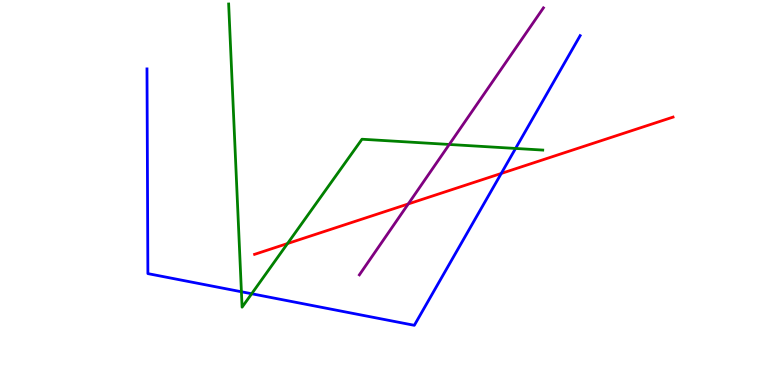[{'lines': ['blue', 'red'], 'intersections': [{'x': 6.47, 'y': 5.49}]}, {'lines': ['green', 'red'], 'intersections': [{'x': 3.71, 'y': 3.67}]}, {'lines': ['purple', 'red'], 'intersections': [{'x': 5.27, 'y': 4.7}]}, {'lines': ['blue', 'green'], 'intersections': [{'x': 3.11, 'y': 2.42}, {'x': 3.25, 'y': 2.37}, {'x': 6.65, 'y': 6.14}]}, {'lines': ['blue', 'purple'], 'intersections': []}, {'lines': ['green', 'purple'], 'intersections': [{'x': 5.8, 'y': 6.25}]}]